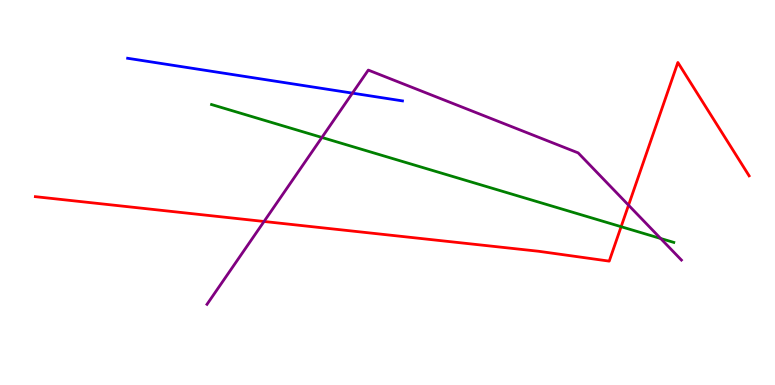[{'lines': ['blue', 'red'], 'intersections': []}, {'lines': ['green', 'red'], 'intersections': [{'x': 8.01, 'y': 4.11}]}, {'lines': ['purple', 'red'], 'intersections': [{'x': 3.41, 'y': 4.25}, {'x': 8.11, 'y': 4.67}]}, {'lines': ['blue', 'green'], 'intersections': []}, {'lines': ['blue', 'purple'], 'intersections': [{'x': 4.55, 'y': 7.58}]}, {'lines': ['green', 'purple'], 'intersections': [{'x': 4.15, 'y': 6.43}, {'x': 8.52, 'y': 3.81}]}]